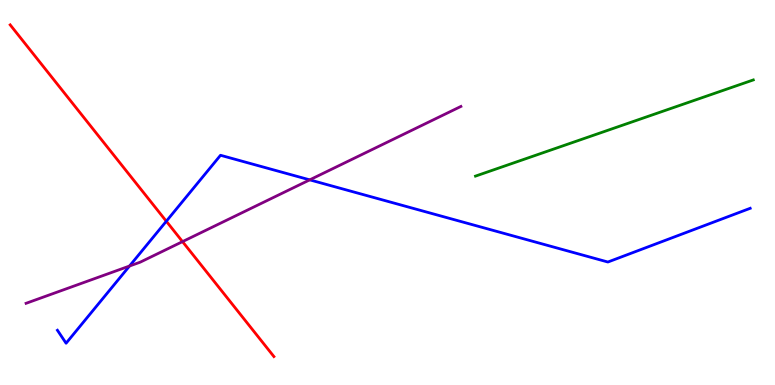[{'lines': ['blue', 'red'], 'intersections': [{'x': 2.15, 'y': 4.25}]}, {'lines': ['green', 'red'], 'intersections': []}, {'lines': ['purple', 'red'], 'intersections': [{'x': 2.36, 'y': 3.72}]}, {'lines': ['blue', 'green'], 'intersections': []}, {'lines': ['blue', 'purple'], 'intersections': [{'x': 1.67, 'y': 3.09}, {'x': 4.0, 'y': 5.33}]}, {'lines': ['green', 'purple'], 'intersections': []}]